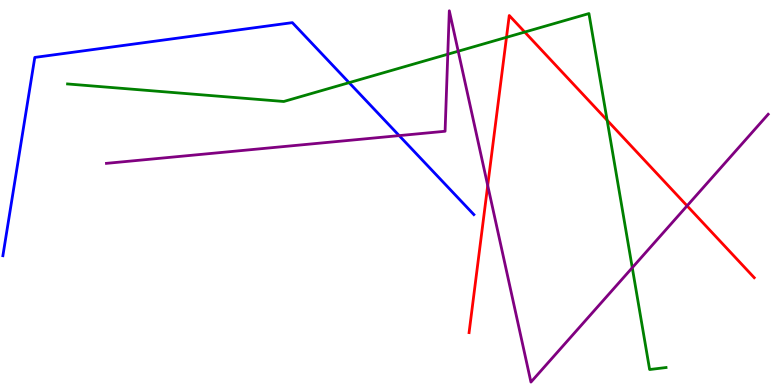[{'lines': ['blue', 'red'], 'intersections': []}, {'lines': ['green', 'red'], 'intersections': [{'x': 6.54, 'y': 9.03}, {'x': 6.77, 'y': 9.17}, {'x': 7.83, 'y': 6.88}]}, {'lines': ['purple', 'red'], 'intersections': [{'x': 6.29, 'y': 5.18}, {'x': 8.87, 'y': 4.65}]}, {'lines': ['blue', 'green'], 'intersections': [{'x': 4.5, 'y': 7.85}]}, {'lines': ['blue', 'purple'], 'intersections': [{'x': 5.15, 'y': 6.48}]}, {'lines': ['green', 'purple'], 'intersections': [{'x': 5.78, 'y': 8.59}, {'x': 5.91, 'y': 8.67}, {'x': 8.16, 'y': 3.05}]}]